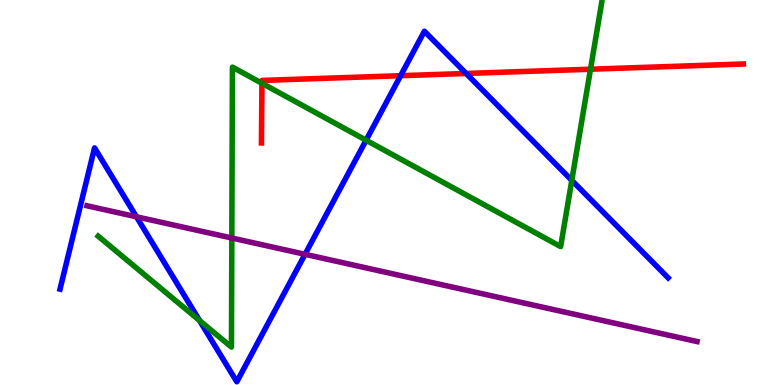[{'lines': ['blue', 'red'], 'intersections': [{'x': 5.17, 'y': 8.03}, {'x': 6.01, 'y': 8.09}]}, {'lines': ['green', 'red'], 'intersections': [{'x': 3.38, 'y': 7.84}, {'x': 7.62, 'y': 8.2}]}, {'lines': ['purple', 'red'], 'intersections': []}, {'lines': ['blue', 'green'], 'intersections': [{'x': 2.58, 'y': 1.67}, {'x': 4.72, 'y': 6.36}, {'x': 7.38, 'y': 5.32}]}, {'lines': ['blue', 'purple'], 'intersections': [{'x': 1.76, 'y': 4.37}, {'x': 3.94, 'y': 3.39}]}, {'lines': ['green', 'purple'], 'intersections': [{'x': 2.99, 'y': 3.82}]}]